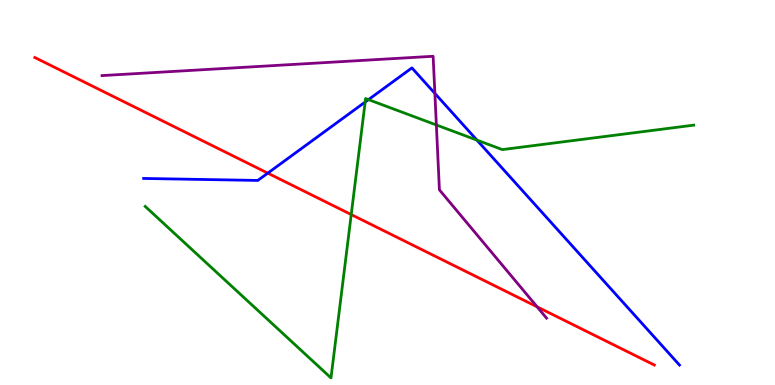[{'lines': ['blue', 'red'], 'intersections': [{'x': 3.46, 'y': 5.5}]}, {'lines': ['green', 'red'], 'intersections': [{'x': 4.53, 'y': 4.43}]}, {'lines': ['purple', 'red'], 'intersections': [{'x': 6.93, 'y': 2.03}]}, {'lines': ['blue', 'green'], 'intersections': [{'x': 4.71, 'y': 7.35}, {'x': 4.75, 'y': 7.41}, {'x': 6.15, 'y': 6.36}]}, {'lines': ['blue', 'purple'], 'intersections': [{'x': 5.61, 'y': 7.57}]}, {'lines': ['green', 'purple'], 'intersections': [{'x': 5.63, 'y': 6.75}]}]